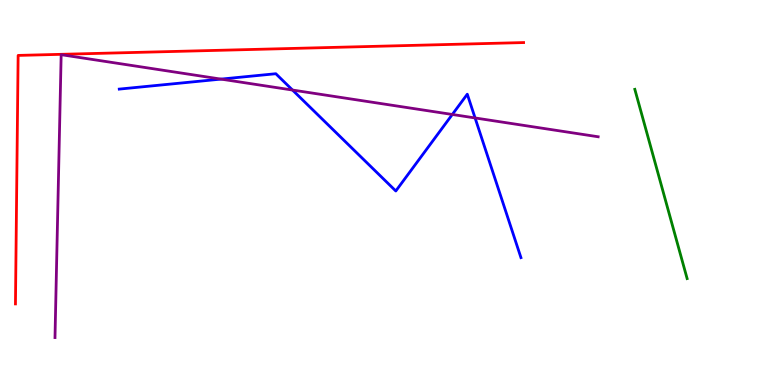[{'lines': ['blue', 'red'], 'intersections': []}, {'lines': ['green', 'red'], 'intersections': []}, {'lines': ['purple', 'red'], 'intersections': []}, {'lines': ['blue', 'green'], 'intersections': []}, {'lines': ['blue', 'purple'], 'intersections': [{'x': 2.85, 'y': 7.95}, {'x': 3.77, 'y': 7.66}, {'x': 5.84, 'y': 7.03}, {'x': 6.13, 'y': 6.94}]}, {'lines': ['green', 'purple'], 'intersections': []}]